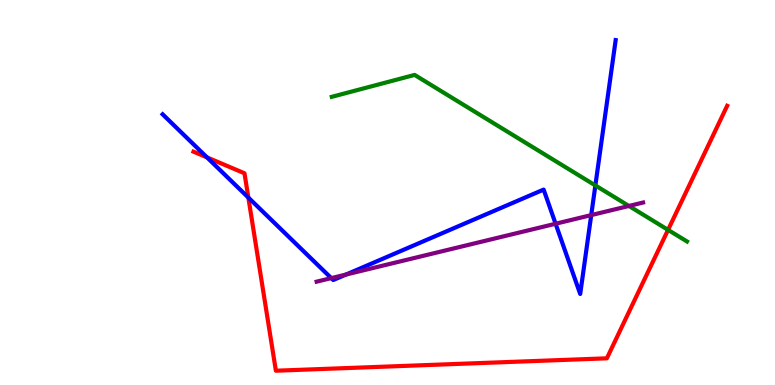[{'lines': ['blue', 'red'], 'intersections': [{'x': 2.67, 'y': 5.91}, {'x': 3.2, 'y': 4.87}]}, {'lines': ['green', 'red'], 'intersections': [{'x': 8.62, 'y': 4.03}]}, {'lines': ['purple', 'red'], 'intersections': []}, {'lines': ['blue', 'green'], 'intersections': [{'x': 7.68, 'y': 5.18}]}, {'lines': ['blue', 'purple'], 'intersections': [{'x': 4.27, 'y': 2.78}, {'x': 4.46, 'y': 2.87}, {'x': 7.17, 'y': 4.19}, {'x': 7.63, 'y': 4.41}]}, {'lines': ['green', 'purple'], 'intersections': [{'x': 8.12, 'y': 4.65}]}]